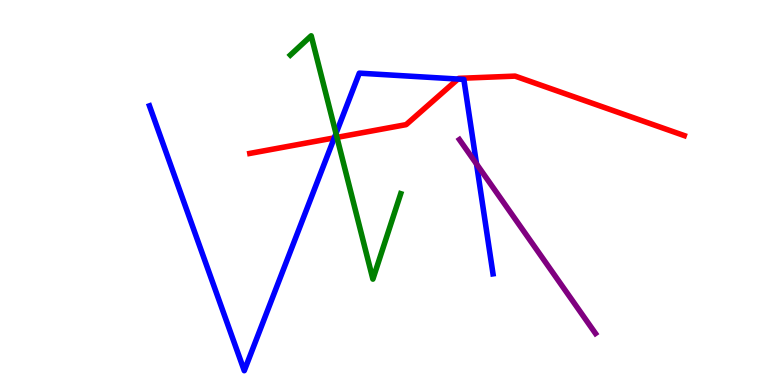[{'lines': ['blue', 'red'], 'intersections': [{'x': 4.31, 'y': 6.42}, {'x': 5.91, 'y': 7.95}]}, {'lines': ['green', 'red'], 'intersections': [{'x': 4.35, 'y': 6.43}]}, {'lines': ['purple', 'red'], 'intersections': []}, {'lines': ['blue', 'green'], 'intersections': [{'x': 4.34, 'y': 6.53}]}, {'lines': ['blue', 'purple'], 'intersections': [{'x': 6.15, 'y': 5.74}]}, {'lines': ['green', 'purple'], 'intersections': []}]